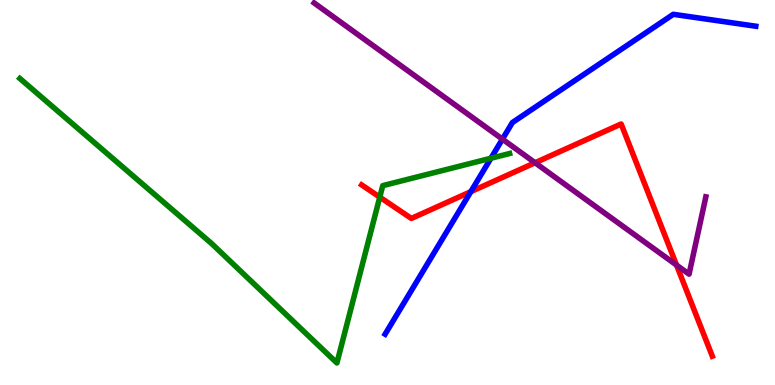[{'lines': ['blue', 'red'], 'intersections': [{'x': 6.08, 'y': 5.02}]}, {'lines': ['green', 'red'], 'intersections': [{'x': 4.9, 'y': 4.88}]}, {'lines': ['purple', 'red'], 'intersections': [{'x': 6.9, 'y': 5.77}, {'x': 8.73, 'y': 3.11}]}, {'lines': ['blue', 'green'], 'intersections': [{'x': 6.33, 'y': 5.89}]}, {'lines': ['blue', 'purple'], 'intersections': [{'x': 6.48, 'y': 6.39}]}, {'lines': ['green', 'purple'], 'intersections': []}]